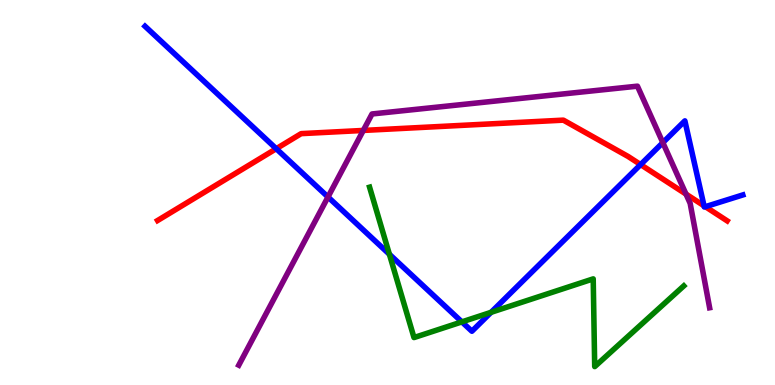[{'lines': ['blue', 'red'], 'intersections': [{'x': 3.56, 'y': 6.14}, {'x': 8.27, 'y': 5.72}, {'x': 9.08, 'y': 4.65}, {'x': 9.1, 'y': 4.63}]}, {'lines': ['green', 'red'], 'intersections': []}, {'lines': ['purple', 'red'], 'intersections': [{'x': 4.69, 'y': 6.61}, {'x': 8.85, 'y': 4.96}]}, {'lines': ['blue', 'green'], 'intersections': [{'x': 5.02, 'y': 3.4}, {'x': 5.96, 'y': 1.64}, {'x': 6.34, 'y': 1.89}]}, {'lines': ['blue', 'purple'], 'intersections': [{'x': 4.23, 'y': 4.88}, {'x': 8.55, 'y': 6.3}]}, {'lines': ['green', 'purple'], 'intersections': []}]